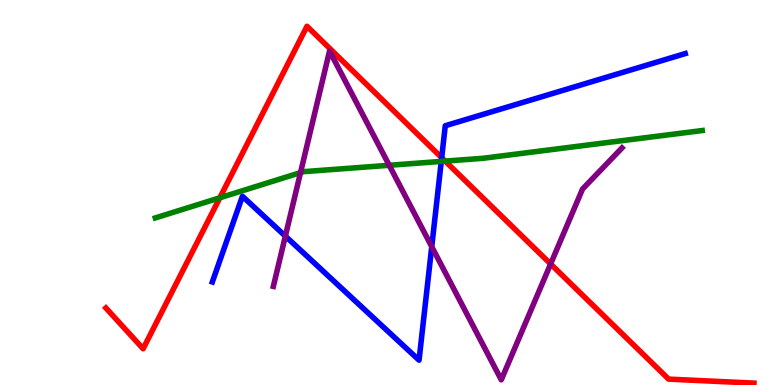[{'lines': ['blue', 'red'], 'intersections': [{'x': 5.7, 'y': 5.9}]}, {'lines': ['green', 'red'], 'intersections': [{'x': 2.84, 'y': 4.86}, {'x': 5.74, 'y': 5.82}]}, {'lines': ['purple', 'red'], 'intersections': [{'x': 7.1, 'y': 3.14}]}, {'lines': ['blue', 'green'], 'intersections': [{'x': 5.69, 'y': 5.81}]}, {'lines': ['blue', 'purple'], 'intersections': [{'x': 3.68, 'y': 3.87}, {'x': 5.57, 'y': 3.59}]}, {'lines': ['green', 'purple'], 'intersections': [{'x': 3.88, 'y': 5.52}, {'x': 5.02, 'y': 5.71}]}]